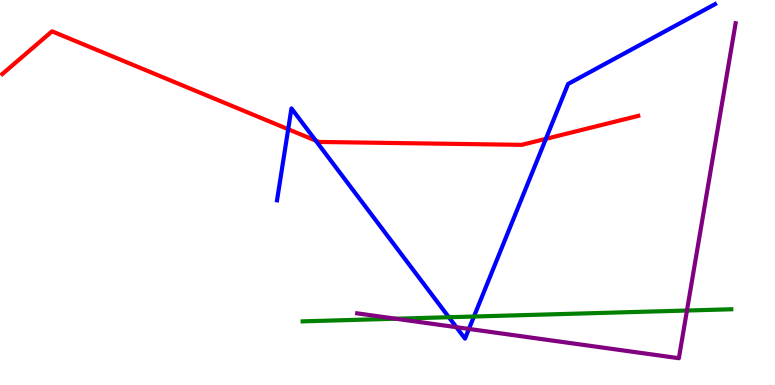[{'lines': ['blue', 'red'], 'intersections': [{'x': 3.72, 'y': 6.64}, {'x': 4.07, 'y': 6.35}, {'x': 7.04, 'y': 6.39}]}, {'lines': ['green', 'red'], 'intersections': []}, {'lines': ['purple', 'red'], 'intersections': []}, {'lines': ['blue', 'green'], 'intersections': [{'x': 5.79, 'y': 1.76}, {'x': 6.12, 'y': 1.78}]}, {'lines': ['blue', 'purple'], 'intersections': [{'x': 5.89, 'y': 1.5}, {'x': 6.05, 'y': 1.46}]}, {'lines': ['green', 'purple'], 'intersections': [{'x': 5.11, 'y': 1.72}, {'x': 8.86, 'y': 1.93}]}]